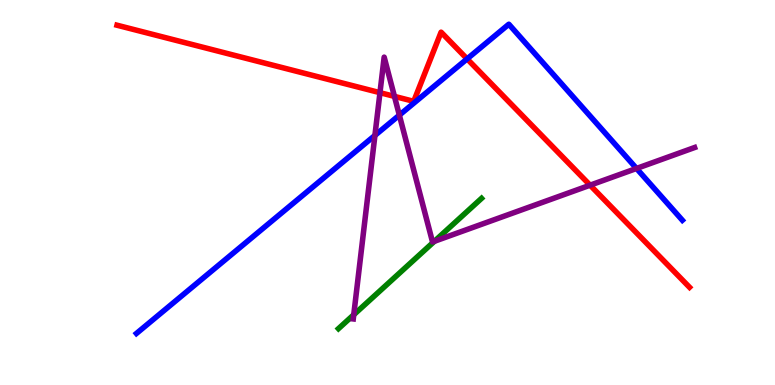[{'lines': ['blue', 'red'], 'intersections': [{'x': 6.03, 'y': 8.47}]}, {'lines': ['green', 'red'], 'intersections': []}, {'lines': ['purple', 'red'], 'intersections': [{'x': 4.9, 'y': 7.59}, {'x': 5.09, 'y': 7.5}, {'x': 7.61, 'y': 5.19}]}, {'lines': ['blue', 'green'], 'intersections': []}, {'lines': ['blue', 'purple'], 'intersections': [{'x': 4.84, 'y': 6.48}, {'x': 5.15, 'y': 7.01}, {'x': 8.21, 'y': 5.62}]}, {'lines': ['green', 'purple'], 'intersections': [{'x': 4.56, 'y': 1.83}, {'x': 5.61, 'y': 3.73}]}]